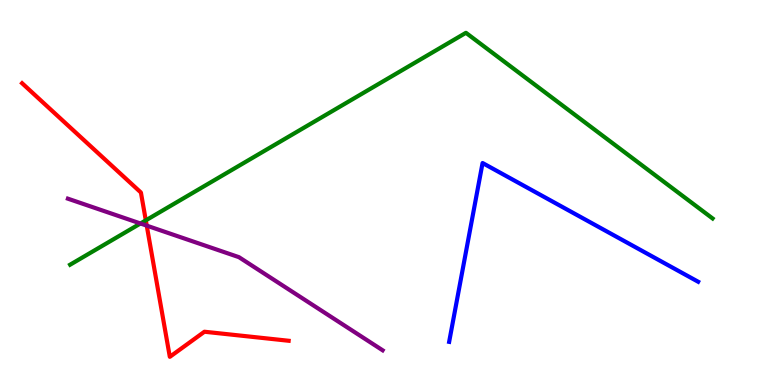[{'lines': ['blue', 'red'], 'intersections': []}, {'lines': ['green', 'red'], 'intersections': [{'x': 1.88, 'y': 4.28}]}, {'lines': ['purple', 'red'], 'intersections': [{'x': 1.89, 'y': 4.14}]}, {'lines': ['blue', 'green'], 'intersections': []}, {'lines': ['blue', 'purple'], 'intersections': []}, {'lines': ['green', 'purple'], 'intersections': [{'x': 1.81, 'y': 4.2}]}]